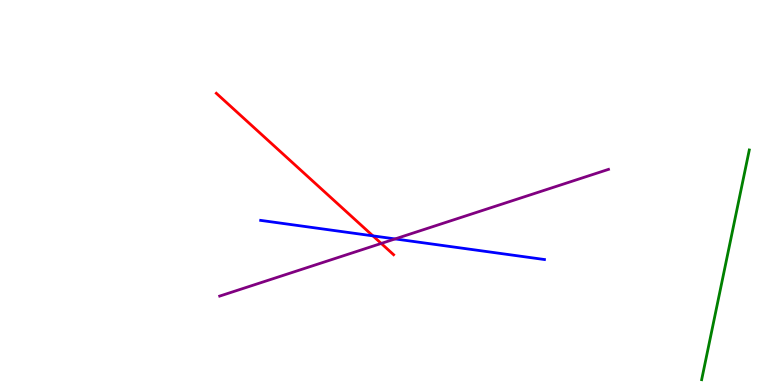[{'lines': ['blue', 'red'], 'intersections': [{'x': 4.81, 'y': 3.87}]}, {'lines': ['green', 'red'], 'intersections': []}, {'lines': ['purple', 'red'], 'intersections': [{'x': 4.92, 'y': 3.68}]}, {'lines': ['blue', 'green'], 'intersections': []}, {'lines': ['blue', 'purple'], 'intersections': [{'x': 5.1, 'y': 3.79}]}, {'lines': ['green', 'purple'], 'intersections': []}]